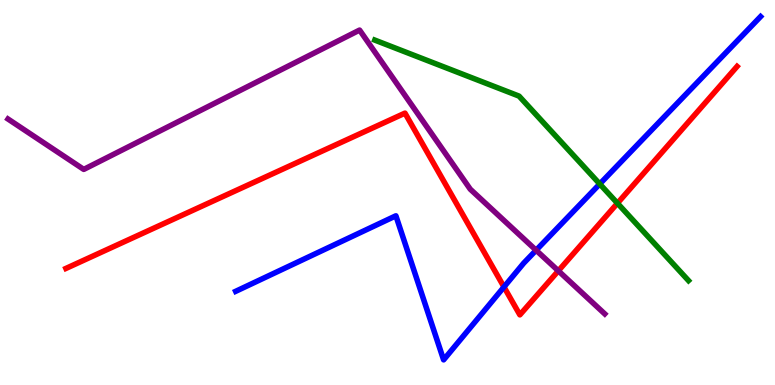[{'lines': ['blue', 'red'], 'intersections': [{'x': 6.5, 'y': 2.55}]}, {'lines': ['green', 'red'], 'intersections': [{'x': 7.97, 'y': 4.72}]}, {'lines': ['purple', 'red'], 'intersections': [{'x': 7.2, 'y': 2.97}]}, {'lines': ['blue', 'green'], 'intersections': [{'x': 7.74, 'y': 5.22}]}, {'lines': ['blue', 'purple'], 'intersections': [{'x': 6.92, 'y': 3.5}]}, {'lines': ['green', 'purple'], 'intersections': []}]